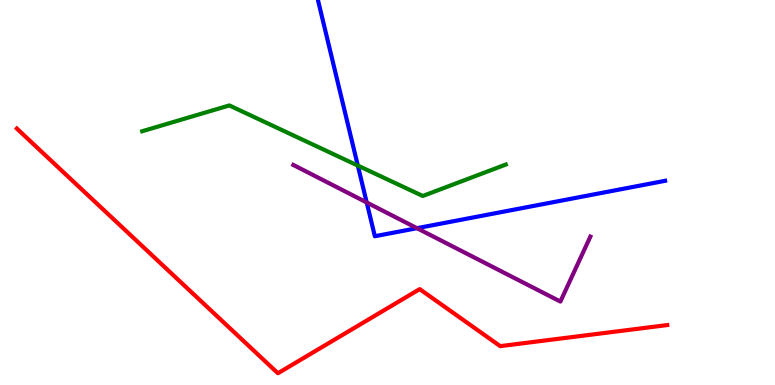[{'lines': ['blue', 'red'], 'intersections': []}, {'lines': ['green', 'red'], 'intersections': []}, {'lines': ['purple', 'red'], 'intersections': []}, {'lines': ['blue', 'green'], 'intersections': [{'x': 4.62, 'y': 5.7}]}, {'lines': ['blue', 'purple'], 'intersections': [{'x': 4.73, 'y': 4.74}, {'x': 5.38, 'y': 4.07}]}, {'lines': ['green', 'purple'], 'intersections': []}]